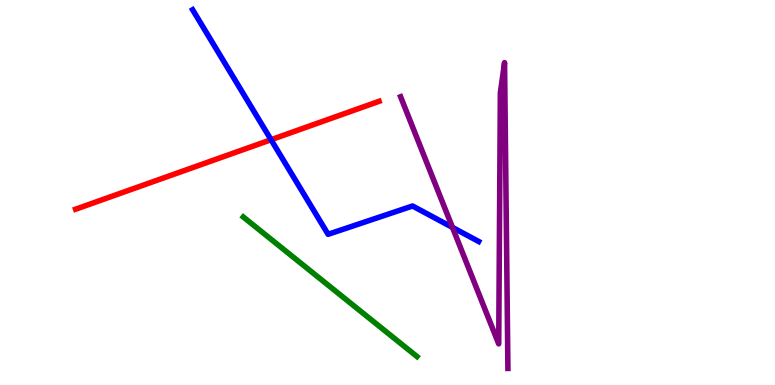[{'lines': ['blue', 'red'], 'intersections': [{'x': 3.5, 'y': 6.37}]}, {'lines': ['green', 'red'], 'intersections': []}, {'lines': ['purple', 'red'], 'intersections': []}, {'lines': ['blue', 'green'], 'intersections': []}, {'lines': ['blue', 'purple'], 'intersections': [{'x': 5.84, 'y': 4.09}]}, {'lines': ['green', 'purple'], 'intersections': []}]